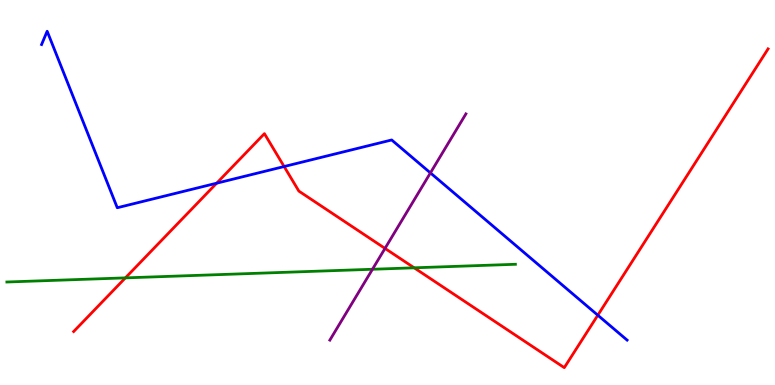[{'lines': ['blue', 'red'], 'intersections': [{'x': 2.8, 'y': 5.24}, {'x': 3.67, 'y': 5.67}, {'x': 7.71, 'y': 1.81}]}, {'lines': ['green', 'red'], 'intersections': [{'x': 1.62, 'y': 2.78}, {'x': 5.34, 'y': 3.04}]}, {'lines': ['purple', 'red'], 'intersections': [{'x': 4.97, 'y': 3.55}]}, {'lines': ['blue', 'green'], 'intersections': []}, {'lines': ['blue', 'purple'], 'intersections': [{'x': 5.55, 'y': 5.51}]}, {'lines': ['green', 'purple'], 'intersections': [{'x': 4.81, 'y': 3.01}]}]